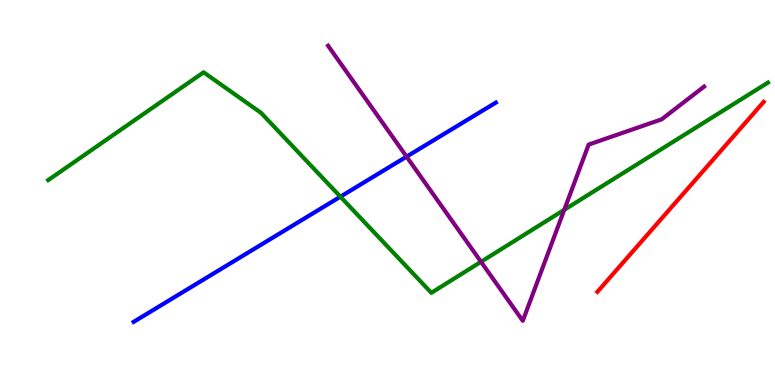[{'lines': ['blue', 'red'], 'intersections': []}, {'lines': ['green', 'red'], 'intersections': []}, {'lines': ['purple', 'red'], 'intersections': []}, {'lines': ['blue', 'green'], 'intersections': [{'x': 4.39, 'y': 4.89}]}, {'lines': ['blue', 'purple'], 'intersections': [{'x': 5.25, 'y': 5.93}]}, {'lines': ['green', 'purple'], 'intersections': [{'x': 6.21, 'y': 3.2}, {'x': 7.28, 'y': 4.55}]}]